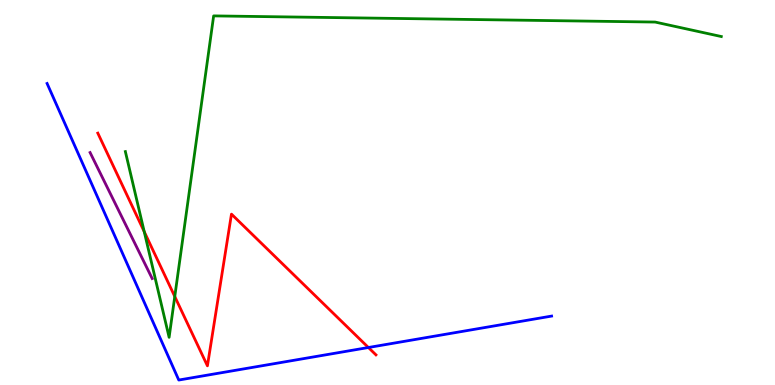[{'lines': ['blue', 'red'], 'intersections': [{'x': 4.75, 'y': 0.974}]}, {'lines': ['green', 'red'], 'intersections': [{'x': 1.86, 'y': 3.98}, {'x': 2.26, 'y': 2.3}]}, {'lines': ['purple', 'red'], 'intersections': []}, {'lines': ['blue', 'green'], 'intersections': []}, {'lines': ['blue', 'purple'], 'intersections': []}, {'lines': ['green', 'purple'], 'intersections': []}]